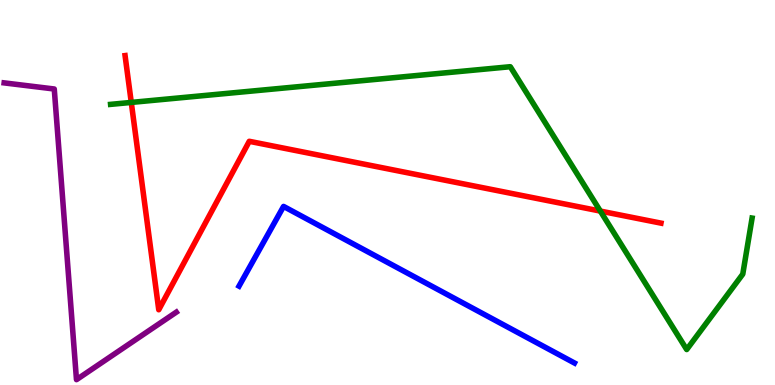[{'lines': ['blue', 'red'], 'intersections': []}, {'lines': ['green', 'red'], 'intersections': [{'x': 1.69, 'y': 7.34}, {'x': 7.75, 'y': 4.52}]}, {'lines': ['purple', 'red'], 'intersections': []}, {'lines': ['blue', 'green'], 'intersections': []}, {'lines': ['blue', 'purple'], 'intersections': []}, {'lines': ['green', 'purple'], 'intersections': []}]